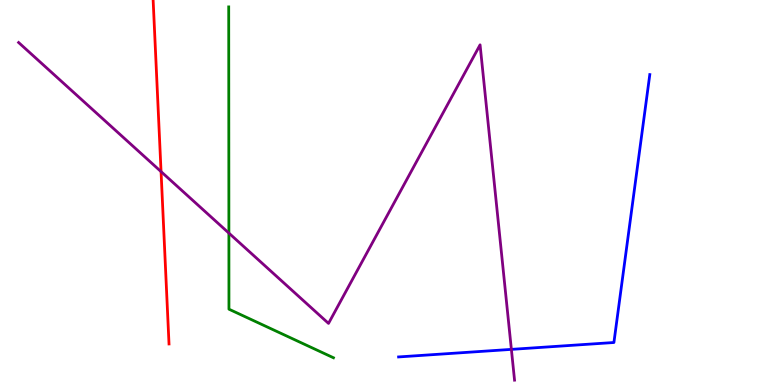[{'lines': ['blue', 'red'], 'intersections': []}, {'lines': ['green', 'red'], 'intersections': []}, {'lines': ['purple', 'red'], 'intersections': [{'x': 2.08, 'y': 5.54}]}, {'lines': ['blue', 'green'], 'intersections': []}, {'lines': ['blue', 'purple'], 'intersections': [{'x': 6.6, 'y': 0.925}]}, {'lines': ['green', 'purple'], 'intersections': [{'x': 2.95, 'y': 3.95}]}]